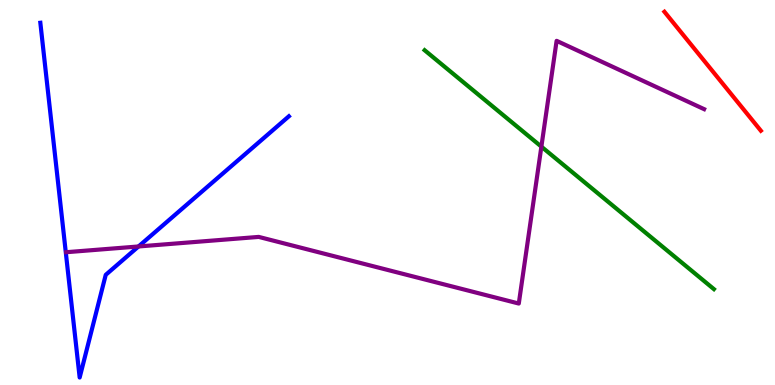[{'lines': ['blue', 'red'], 'intersections': []}, {'lines': ['green', 'red'], 'intersections': []}, {'lines': ['purple', 'red'], 'intersections': []}, {'lines': ['blue', 'green'], 'intersections': []}, {'lines': ['blue', 'purple'], 'intersections': [{'x': 1.79, 'y': 3.6}]}, {'lines': ['green', 'purple'], 'intersections': [{'x': 6.99, 'y': 6.19}]}]